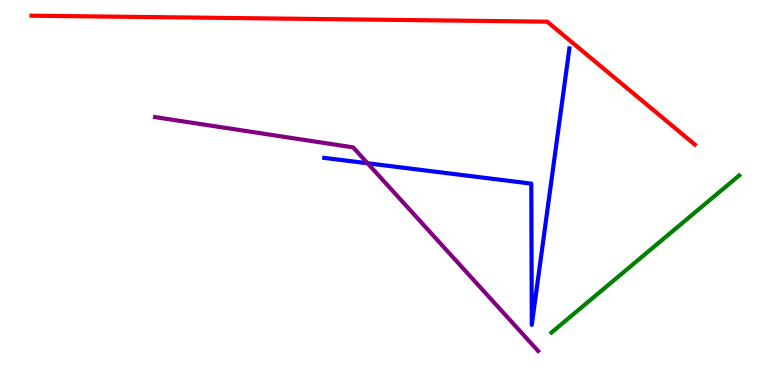[{'lines': ['blue', 'red'], 'intersections': []}, {'lines': ['green', 'red'], 'intersections': []}, {'lines': ['purple', 'red'], 'intersections': []}, {'lines': ['blue', 'green'], 'intersections': []}, {'lines': ['blue', 'purple'], 'intersections': [{'x': 4.74, 'y': 5.76}]}, {'lines': ['green', 'purple'], 'intersections': []}]